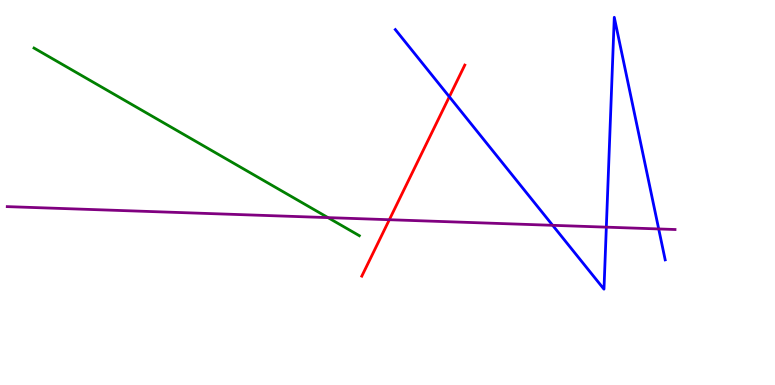[{'lines': ['blue', 'red'], 'intersections': [{'x': 5.8, 'y': 7.49}]}, {'lines': ['green', 'red'], 'intersections': []}, {'lines': ['purple', 'red'], 'intersections': [{'x': 5.02, 'y': 4.29}]}, {'lines': ['blue', 'green'], 'intersections': []}, {'lines': ['blue', 'purple'], 'intersections': [{'x': 7.13, 'y': 4.15}, {'x': 7.82, 'y': 4.1}, {'x': 8.5, 'y': 4.05}]}, {'lines': ['green', 'purple'], 'intersections': [{'x': 4.23, 'y': 4.35}]}]